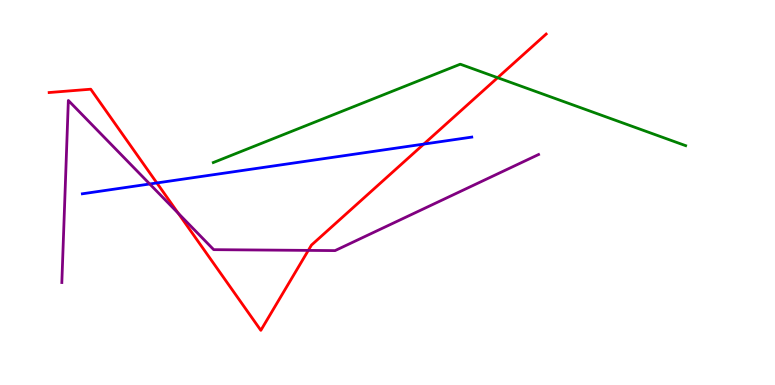[{'lines': ['blue', 'red'], 'intersections': [{'x': 2.02, 'y': 5.25}, {'x': 5.47, 'y': 6.26}]}, {'lines': ['green', 'red'], 'intersections': [{'x': 6.42, 'y': 7.98}]}, {'lines': ['purple', 'red'], 'intersections': [{'x': 2.3, 'y': 4.46}, {'x': 3.98, 'y': 3.5}]}, {'lines': ['blue', 'green'], 'intersections': []}, {'lines': ['blue', 'purple'], 'intersections': [{'x': 1.93, 'y': 5.22}]}, {'lines': ['green', 'purple'], 'intersections': []}]